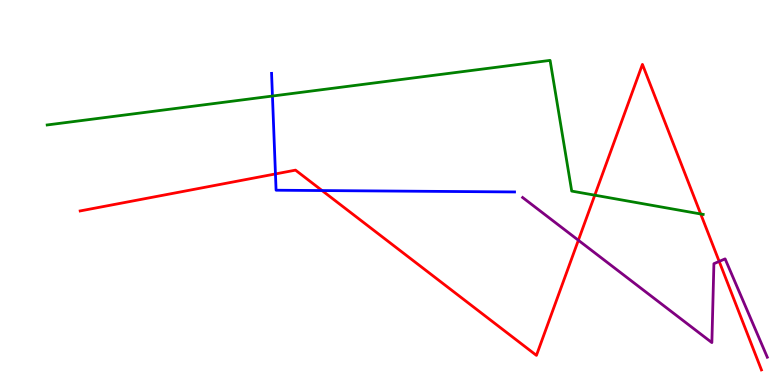[{'lines': ['blue', 'red'], 'intersections': [{'x': 3.55, 'y': 5.48}, {'x': 4.16, 'y': 5.05}]}, {'lines': ['green', 'red'], 'intersections': [{'x': 7.67, 'y': 4.93}, {'x': 9.04, 'y': 4.44}]}, {'lines': ['purple', 'red'], 'intersections': [{'x': 7.46, 'y': 3.76}, {'x': 9.28, 'y': 3.21}]}, {'lines': ['blue', 'green'], 'intersections': [{'x': 3.52, 'y': 7.51}]}, {'lines': ['blue', 'purple'], 'intersections': []}, {'lines': ['green', 'purple'], 'intersections': []}]